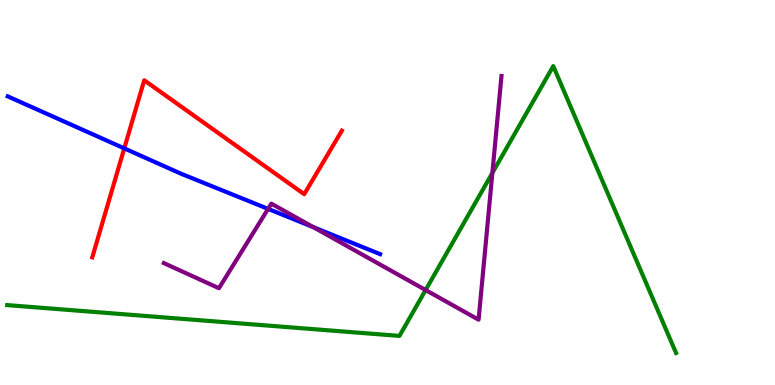[{'lines': ['blue', 'red'], 'intersections': [{'x': 1.6, 'y': 6.15}]}, {'lines': ['green', 'red'], 'intersections': []}, {'lines': ['purple', 'red'], 'intersections': []}, {'lines': ['blue', 'green'], 'intersections': []}, {'lines': ['blue', 'purple'], 'intersections': [{'x': 3.46, 'y': 4.57}, {'x': 4.04, 'y': 4.1}]}, {'lines': ['green', 'purple'], 'intersections': [{'x': 5.49, 'y': 2.47}, {'x': 6.35, 'y': 5.51}]}]